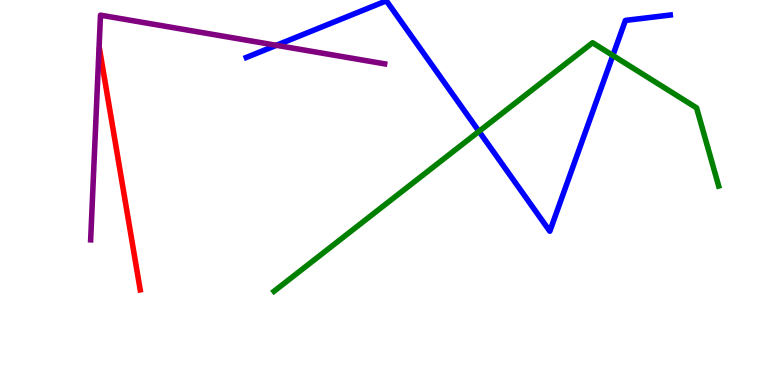[{'lines': ['blue', 'red'], 'intersections': []}, {'lines': ['green', 'red'], 'intersections': []}, {'lines': ['purple', 'red'], 'intersections': []}, {'lines': ['blue', 'green'], 'intersections': [{'x': 6.18, 'y': 6.59}, {'x': 7.91, 'y': 8.56}]}, {'lines': ['blue', 'purple'], 'intersections': [{'x': 3.57, 'y': 8.82}]}, {'lines': ['green', 'purple'], 'intersections': []}]